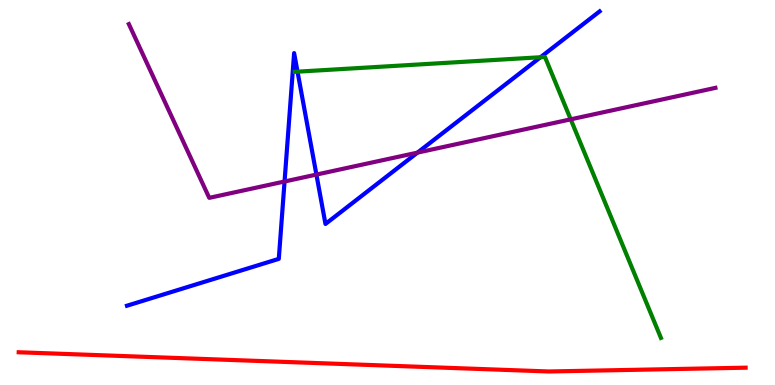[{'lines': ['blue', 'red'], 'intersections': []}, {'lines': ['green', 'red'], 'intersections': []}, {'lines': ['purple', 'red'], 'intersections': []}, {'lines': ['blue', 'green'], 'intersections': [{'x': 3.84, 'y': 8.14}, {'x': 6.97, 'y': 8.51}]}, {'lines': ['blue', 'purple'], 'intersections': [{'x': 3.67, 'y': 5.29}, {'x': 4.08, 'y': 5.47}, {'x': 5.39, 'y': 6.04}]}, {'lines': ['green', 'purple'], 'intersections': [{'x': 7.36, 'y': 6.9}]}]